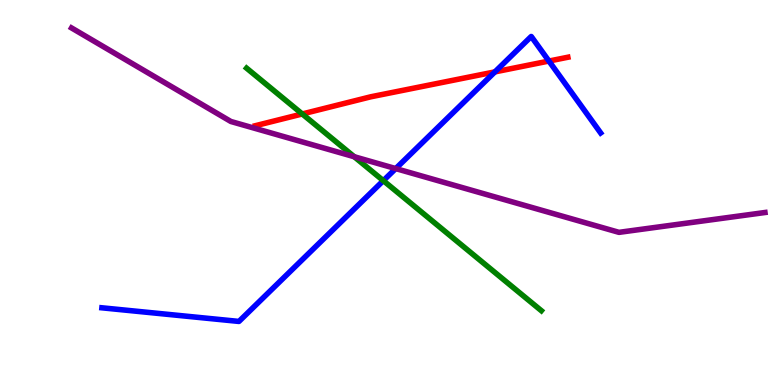[{'lines': ['blue', 'red'], 'intersections': [{'x': 6.39, 'y': 8.13}, {'x': 7.08, 'y': 8.41}]}, {'lines': ['green', 'red'], 'intersections': [{'x': 3.9, 'y': 7.04}]}, {'lines': ['purple', 'red'], 'intersections': []}, {'lines': ['blue', 'green'], 'intersections': [{'x': 4.95, 'y': 5.31}]}, {'lines': ['blue', 'purple'], 'intersections': [{'x': 5.11, 'y': 5.62}]}, {'lines': ['green', 'purple'], 'intersections': [{'x': 4.57, 'y': 5.93}]}]